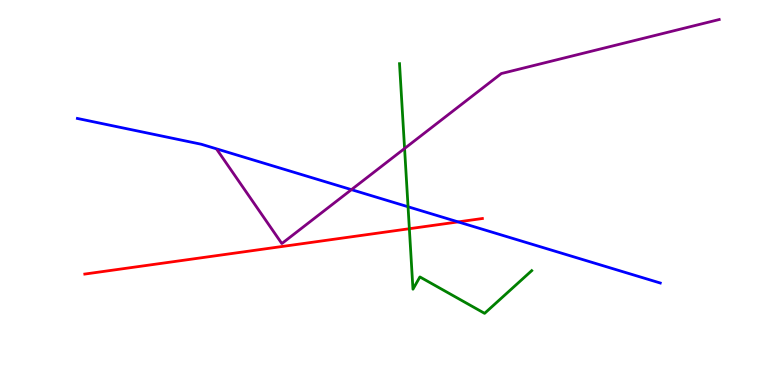[{'lines': ['blue', 'red'], 'intersections': [{'x': 5.91, 'y': 4.24}]}, {'lines': ['green', 'red'], 'intersections': [{'x': 5.28, 'y': 4.06}]}, {'lines': ['purple', 'red'], 'intersections': []}, {'lines': ['blue', 'green'], 'intersections': [{'x': 5.27, 'y': 4.63}]}, {'lines': ['blue', 'purple'], 'intersections': [{'x': 4.53, 'y': 5.07}]}, {'lines': ['green', 'purple'], 'intersections': [{'x': 5.22, 'y': 6.14}]}]